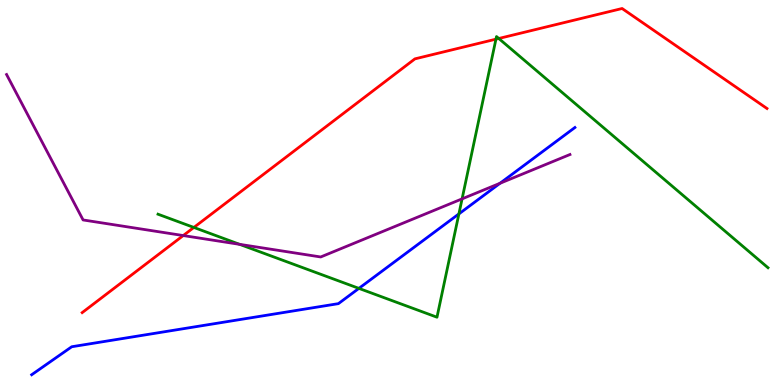[{'lines': ['blue', 'red'], 'intersections': []}, {'lines': ['green', 'red'], 'intersections': [{'x': 2.5, 'y': 4.09}, {'x': 6.4, 'y': 8.98}, {'x': 6.44, 'y': 9.0}]}, {'lines': ['purple', 'red'], 'intersections': [{'x': 2.36, 'y': 3.88}]}, {'lines': ['blue', 'green'], 'intersections': [{'x': 4.63, 'y': 2.51}, {'x': 5.92, 'y': 4.44}]}, {'lines': ['blue', 'purple'], 'intersections': [{'x': 6.45, 'y': 5.24}]}, {'lines': ['green', 'purple'], 'intersections': [{'x': 3.09, 'y': 3.65}, {'x': 5.96, 'y': 4.83}]}]